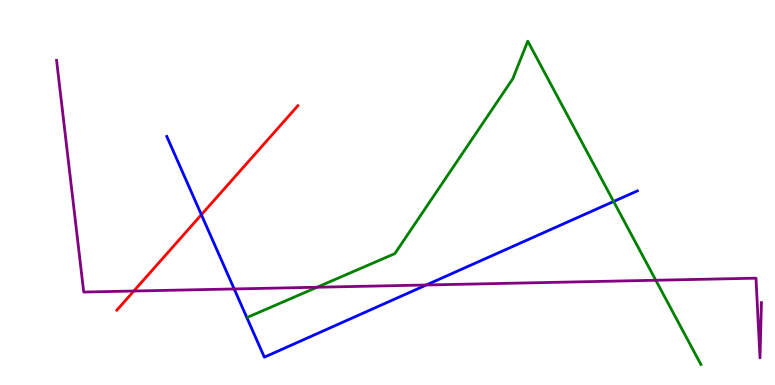[{'lines': ['blue', 'red'], 'intersections': [{'x': 2.6, 'y': 4.42}]}, {'lines': ['green', 'red'], 'intersections': []}, {'lines': ['purple', 'red'], 'intersections': [{'x': 1.73, 'y': 2.44}]}, {'lines': ['blue', 'green'], 'intersections': [{'x': 7.92, 'y': 4.77}]}, {'lines': ['blue', 'purple'], 'intersections': [{'x': 3.02, 'y': 2.49}, {'x': 5.5, 'y': 2.6}]}, {'lines': ['green', 'purple'], 'intersections': [{'x': 4.09, 'y': 2.54}, {'x': 8.46, 'y': 2.72}]}]